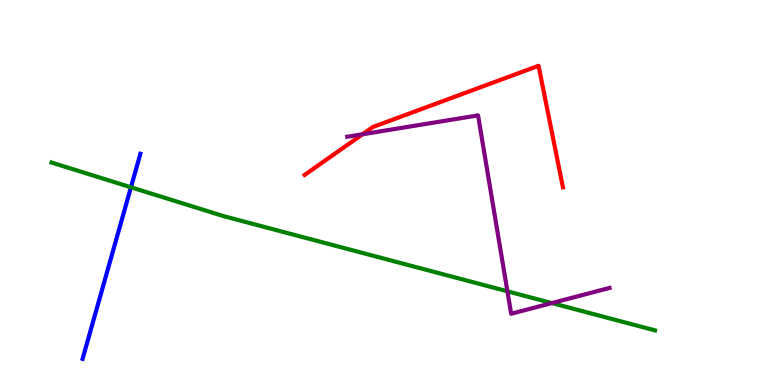[{'lines': ['blue', 'red'], 'intersections': []}, {'lines': ['green', 'red'], 'intersections': []}, {'lines': ['purple', 'red'], 'intersections': [{'x': 4.68, 'y': 6.51}]}, {'lines': ['blue', 'green'], 'intersections': [{'x': 1.69, 'y': 5.14}]}, {'lines': ['blue', 'purple'], 'intersections': []}, {'lines': ['green', 'purple'], 'intersections': [{'x': 6.55, 'y': 2.43}, {'x': 7.12, 'y': 2.13}]}]